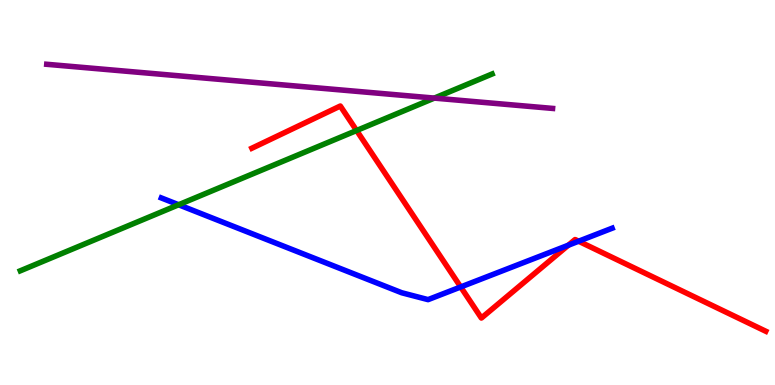[{'lines': ['blue', 'red'], 'intersections': [{'x': 5.94, 'y': 2.55}, {'x': 7.33, 'y': 3.63}, {'x': 7.47, 'y': 3.73}]}, {'lines': ['green', 'red'], 'intersections': [{'x': 4.6, 'y': 6.61}]}, {'lines': ['purple', 'red'], 'intersections': []}, {'lines': ['blue', 'green'], 'intersections': [{'x': 2.3, 'y': 4.68}]}, {'lines': ['blue', 'purple'], 'intersections': []}, {'lines': ['green', 'purple'], 'intersections': [{'x': 5.6, 'y': 7.45}]}]